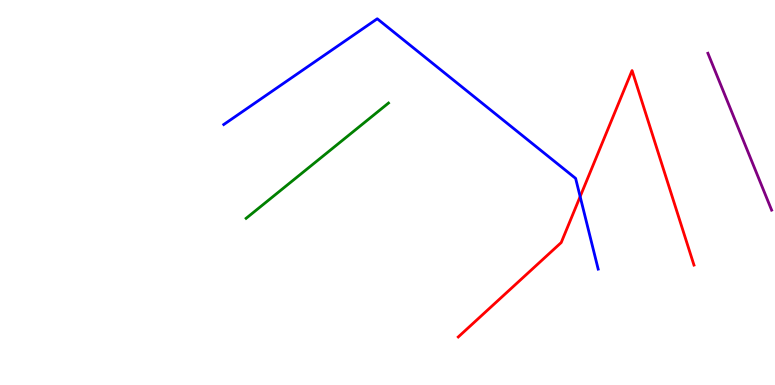[{'lines': ['blue', 'red'], 'intersections': [{'x': 7.49, 'y': 4.89}]}, {'lines': ['green', 'red'], 'intersections': []}, {'lines': ['purple', 'red'], 'intersections': []}, {'lines': ['blue', 'green'], 'intersections': []}, {'lines': ['blue', 'purple'], 'intersections': []}, {'lines': ['green', 'purple'], 'intersections': []}]